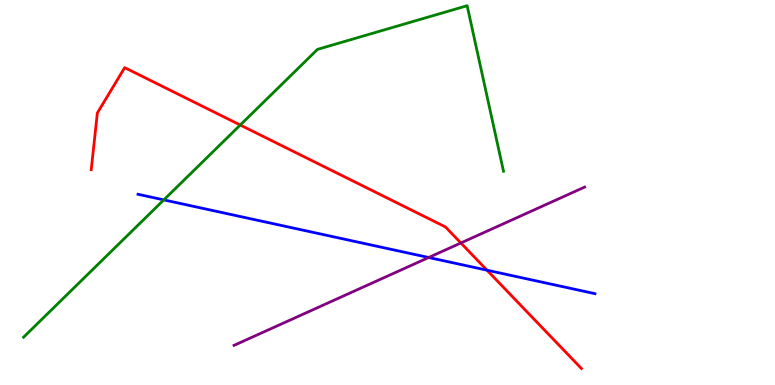[{'lines': ['blue', 'red'], 'intersections': [{'x': 6.28, 'y': 2.98}]}, {'lines': ['green', 'red'], 'intersections': [{'x': 3.1, 'y': 6.75}]}, {'lines': ['purple', 'red'], 'intersections': [{'x': 5.95, 'y': 3.69}]}, {'lines': ['blue', 'green'], 'intersections': [{'x': 2.11, 'y': 4.81}]}, {'lines': ['blue', 'purple'], 'intersections': [{'x': 5.53, 'y': 3.31}]}, {'lines': ['green', 'purple'], 'intersections': []}]